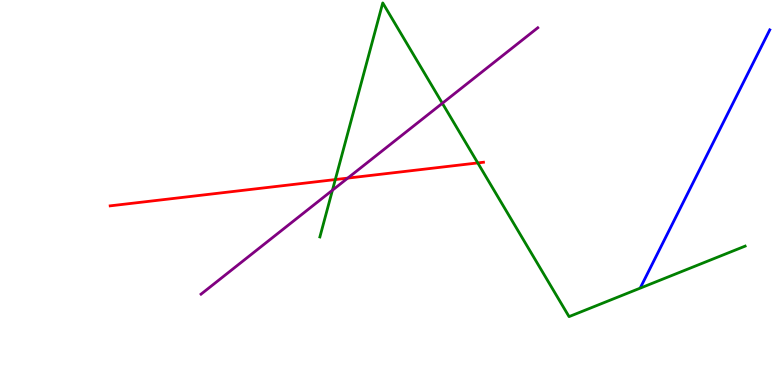[{'lines': ['blue', 'red'], 'intersections': []}, {'lines': ['green', 'red'], 'intersections': [{'x': 4.33, 'y': 5.34}, {'x': 6.16, 'y': 5.77}]}, {'lines': ['purple', 'red'], 'intersections': [{'x': 4.49, 'y': 5.37}]}, {'lines': ['blue', 'green'], 'intersections': []}, {'lines': ['blue', 'purple'], 'intersections': []}, {'lines': ['green', 'purple'], 'intersections': [{'x': 4.29, 'y': 5.06}, {'x': 5.71, 'y': 7.32}]}]